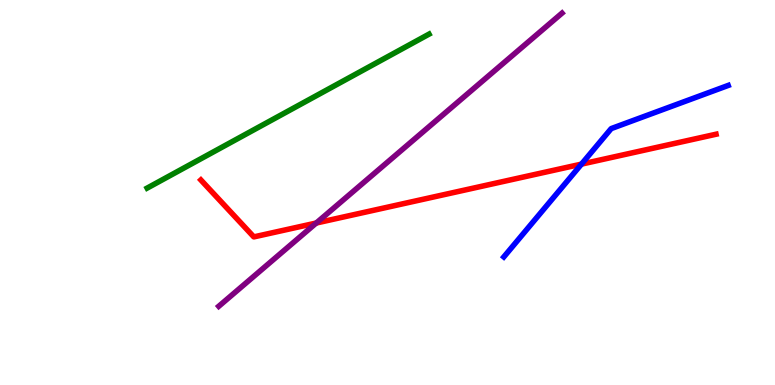[{'lines': ['blue', 'red'], 'intersections': [{'x': 7.5, 'y': 5.74}]}, {'lines': ['green', 'red'], 'intersections': []}, {'lines': ['purple', 'red'], 'intersections': [{'x': 4.08, 'y': 4.21}]}, {'lines': ['blue', 'green'], 'intersections': []}, {'lines': ['blue', 'purple'], 'intersections': []}, {'lines': ['green', 'purple'], 'intersections': []}]